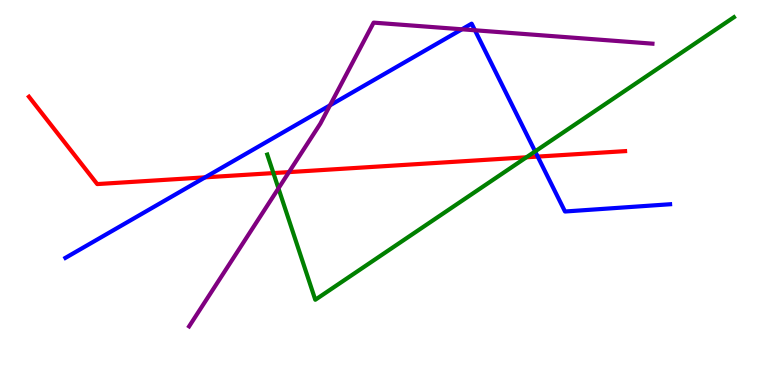[{'lines': ['blue', 'red'], 'intersections': [{'x': 2.65, 'y': 5.39}, {'x': 6.94, 'y': 5.93}]}, {'lines': ['green', 'red'], 'intersections': [{'x': 3.53, 'y': 5.5}, {'x': 6.79, 'y': 5.91}]}, {'lines': ['purple', 'red'], 'intersections': [{'x': 3.73, 'y': 5.53}]}, {'lines': ['blue', 'green'], 'intersections': [{'x': 6.9, 'y': 6.07}]}, {'lines': ['blue', 'purple'], 'intersections': [{'x': 4.26, 'y': 7.26}, {'x': 5.96, 'y': 9.24}, {'x': 6.13, 'y': 9.21}]}, {'lines': ['green', 'purple'], 'intersections': [{'x': 3.59, 'y': 5.11}]}]